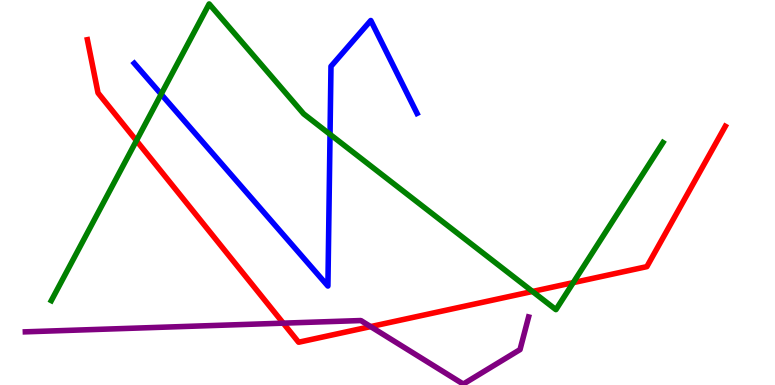[{'lines': ['blue', 'red'], 'intersections': []}, {'lines': ['green', 'red'], 'intersections': [{'x': 1.76, 'y': 6.35}, {'x': 6.87, 'y': 2.43}, {'x': 7.4, 'y': 2.66}]}, {'lines': ['purple', 'red'], 'intersections': [{'x': 3.66, 'y': 1.61}, {'x': 4.78, 'y': 1.52}]}, {'lines': ['blue', 'green'], 'intersections': [{'x': 2.08, 'y': 7.55}, {'x': 4.26, 'y': 6.51}]}, {'lines': ['blue', 'purple'], 'intersections': []}, {'lines': ['green', 'purple'], 'intersections': []}]